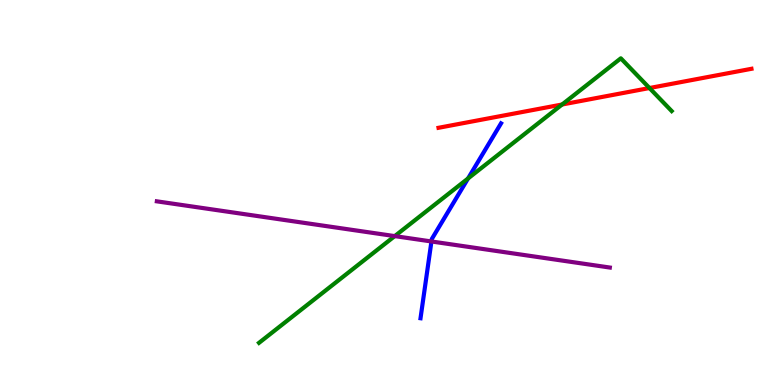[{'lines': ['blue', 'red'], 'intersections': []}, {'lines': ['green', 'red'], 'intersections': [{'x': 7.25, 'y': 7.29}, {'x': 8.38, 'y': 7.71}]}, {'lines': ['purple', 'red'], 'intersections': []}, {'lines': ['blue', 'green'], 'intersections': [{'x': 6.04, 'y': 5.36}]}, {'lines': ['blue', 'purple'], 'intersections': [{'x': 5.57, 'y': 3.73}]}, {'lines': ['green', 'purple'], 'intersections': [{'x': 5.09, 'y': 3.87}]}]